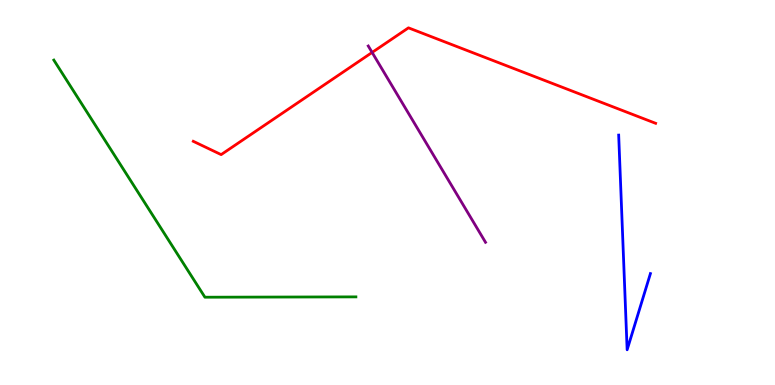[{'lines': ['blue', 'red'], 'intersections': []}, {'lines': ['green', 'red'], 'intersections': []}, {'lines': ['purple', 'red'], 'intersections': [{'x': 4.8, 'y': 8.64}]}, {'lines': ['blue', 'green'], 'intersections': []}, {'lines': ['blue', 'purple'], 'intersections': []}, {'lines': ['green', 'purple'], 'intersections': []}]